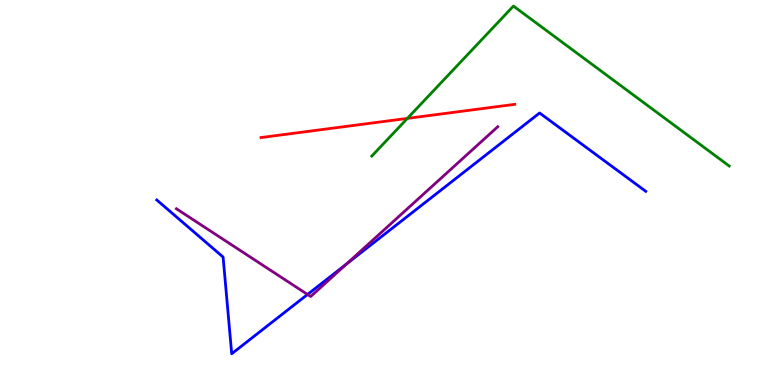[{'lines': ['blue', 'red'], 'intersections': []}, {'lines': ['green', 'red'], 'intersections': [{'x': 5.26, 'y': 6.93}]}, {'lines': ['purple', 'red'], 'intersections': []}, {'lines': ['blue', 'green'], 'intersections': []}, {'lines': ['blue', 'purple'], 'intersections': [{'x': 3.97, 'y': 2.35}, {'x': 4.47, 'y': 3.14}]}, {'lines': ['green', 'purple'], 'intersections': []}]